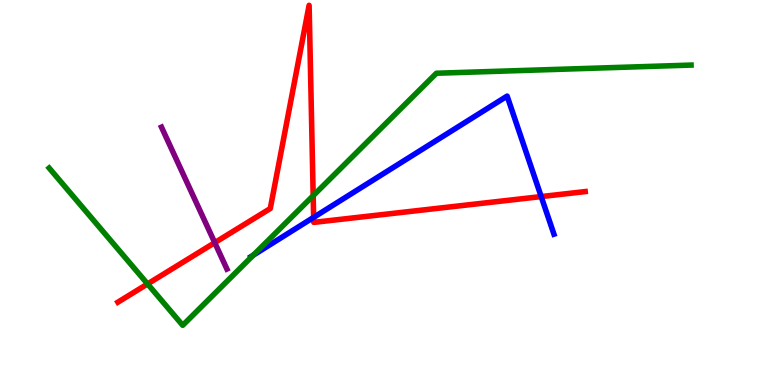[{'lines': ['blue', 'red'], 'intersections': [{'x': 4.05, 'y': 4.35}, {'x': 6.98, 'y': 4.89}]}, {'lines': ['green', 'red'], 'intersections': [{'x': 1.9, 'y': 2.62}, {'x': 4.04, 'y': 4.92}]}, {'lines': ['purple', 'red'], 'intersections': [{'x': 2.77, 'y': 3.7}]}, {'lines': ['blue', 'green'], 'intersections': [{'x': 3.27, 'y': 3.37}]}, {'lines': ['blue', 'purple'], 'intersections': []}, {'lines': ['green', 'purple'], 'intersections': []}]